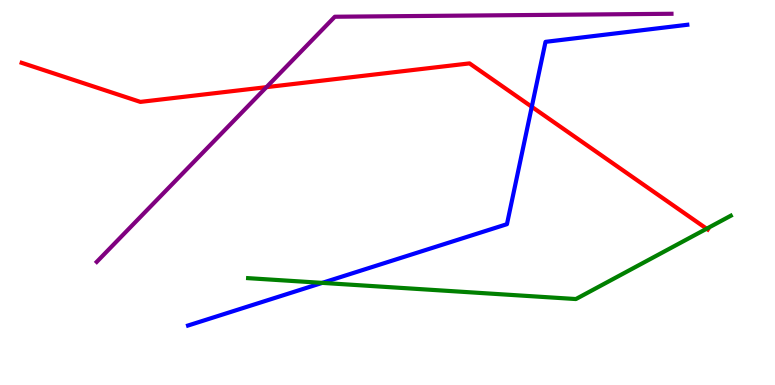[{'lines': ['blue', 'red'], 'intersections': [{'x': 6.86, 'y': 7.23}]}, {'lines': ['green', 'red'], 'intersections': [{'x': 9.12, 'y': 4.06}]}, {'lines': ['purple', 'red'], 'intersections': [{'x': 3.44, 'y': 7.74}]}, {'lines': ['blue', 'green'], 'intersections': [{'x': 4.16, 'y': 2.65}]}, {'lines': ['blue', 'purple'], 'intersections': []}, {'lines': ['green', 'purple'], 'intersections': []}]